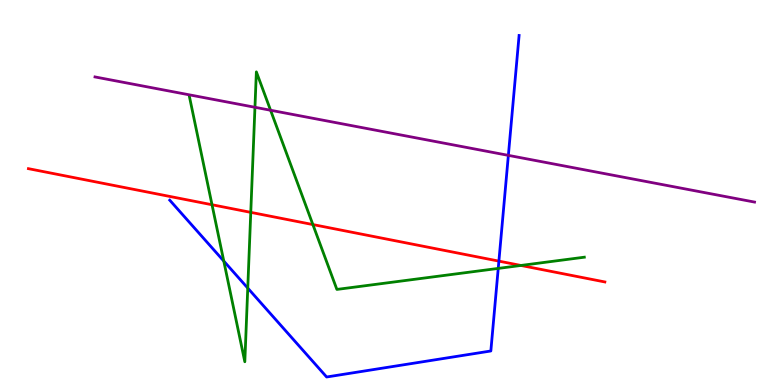[{'lines': ['blue', 'red'], 'intersections': [{'x': 6.44, 'y': 3.22}]}, {'lines': ['green', 'red'], 'intersections': [{'x': 2.74, 'y': 4.68}, {'x': 3.24, 'y': 4.48}, {'x': 4.04, 'y': 4.17}, {'x': 6.72, 'y': 3.11}]}, {'lines': ['purple', 'red'], 'intersections': []}, {'lines': ['blue', 'green'], 'intersections': [{'x': 2.89, 'y': 3.22}, {'x': 3.2, 'y': 2.52}, {'x': 6.43, 'y': 3.03}]}, {'lines': ['blue', 'purple'], 'intersections': [{'x': 6.56, 'y': 5.96}]}, {'lines': ['green', 'purple'], 'intersections': [{'x': 3.29, 'y': 7.21}, {'x': 3.49, 'y': 7.14}]}]